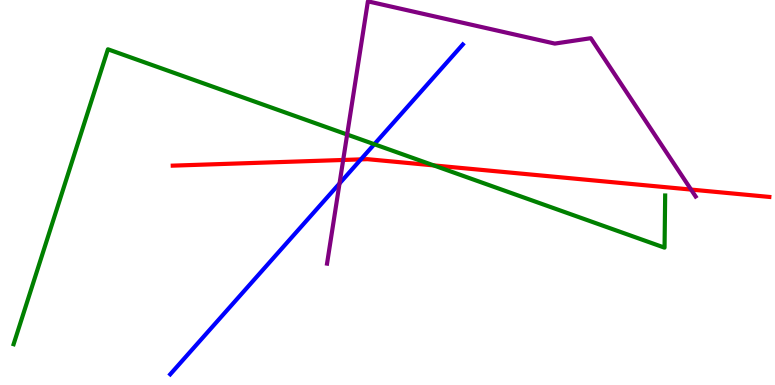[{'lines': ['blue', 'red'], 'intersections': [{'x': 4.66, 'y': 5.86}]}, {'lines': ['green', 'red'], 'intersections': [{'x': 5.6, 'y': 5.7}]}, {'lines': ['purple', 'red'], 'intersections': [{'x': 4.43, 'y': 5.84}, {'x': 8.92, 'y': 5.08}]}, {'lines': ['blue', 'green'], 'intersections': [{'x': 4.83, 'y': 6.25}]}, {'lines': ['blue', 'purple'], 'intersections': [{'x': 4.38, 'y': 5.23}]}, {'lines': ['green', 'purple'], 'intersections': [{'x': 4.48, 'y': 6.51}]}]